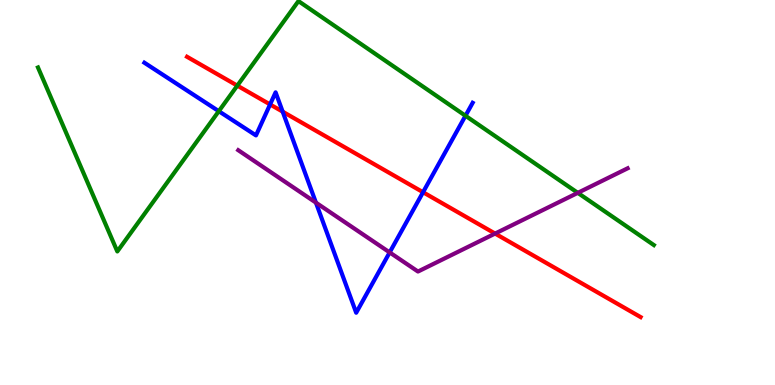[{'lines': ['blue', 'red'], 'intersections': [{'x': 3.48, 'y': 7.29}, {'x': 3.65, 'y': 7.1}, {'x': 5.46, 'y': 5.01}]}, {'lines': ['green', 'red'], 'intersections': [{'x': 3.06, 'y': 7.78}]}, {'lines': ['purple', 'red'], 'intersections': [{'x': 6.39, 'y': 3.93}]}, {'lines': ['blue', 'green'], 'intersections': [{'x': 2.82, 'y': 7.11}, {'x': 6.01, 'y': 6.99}]}, {'lines': ['blue', 'purple'], 'intersections': [{'x': 4.08, 'y': 4.74}, {'x': 5.03, 'y': 3.44}]}, {'lines': ['green', 'purple'], 'intersections': [{'x': 7.46, 'y': 4.99}]}]